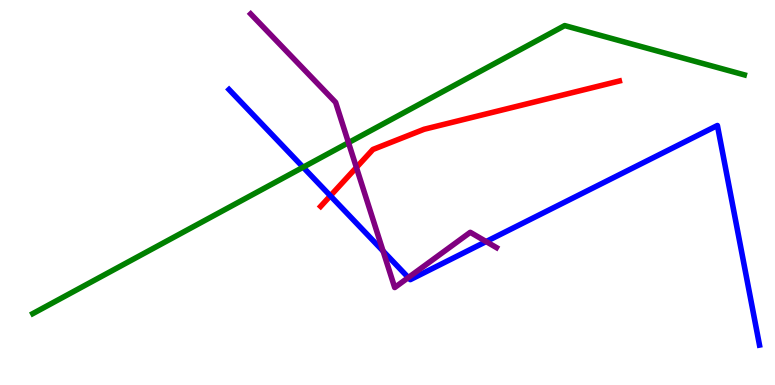[{'lines': ['blue', 'red'], 'intersections': [{'x': 4.26, 'y': 4.91}]}, {'lines': ['green', 'red'], 'intersections': []}, {'lines': ['purple', 'red'], 'intersections': [{'x': 4.6, 'y': 5.65}]}, {'lines': ['blue', 'green'], 'intersections': [{'x': 3.91, 'y': 5.66}]}, {'lines': ['blue', 'purple'], 'intersections': [{'x': 4.94, 'y': 3.48}, {'x': 5.27, 'y': 2.79}, {'x': 6.27, 'y': 3.73}]}, {'lines': ['green', 'purple'], 'intersections': [{'x': 4.5, 'y': 6.29}]}]